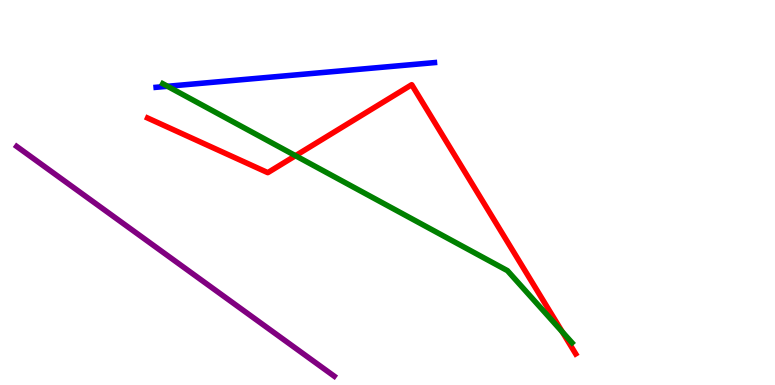[{'lines': ['blue', 'red'], 'intersections': []}, {'lines': ['green', 'red'], 'intersections': [{'x': 3.81, 'y': 5.96}, {'x': 7.26, 'y': 1.38}]}, {'lines': ['purple', 'red'], 'intersections': []}, {'lines': ['blue', 'green'], 'intersections': [{'x': 2.16, 'y': 7.76}]}, {'lines': ['blue', 'purple'], 'intersections': []}, {'lines': ['green', 'purple'], 'intersections': []}]